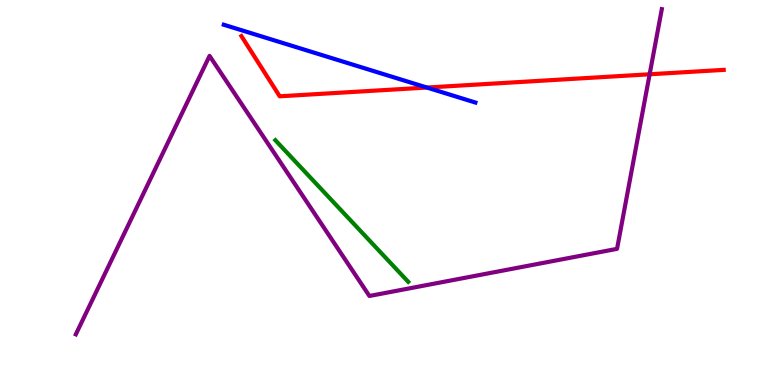[{'lines': ['blue', 'red'], 'intersections': [{'x': 5.51, 'y': 7.73}]}, {'lines': ['green', 'red'], 'intersections': []}, {'lines': ['purple', 'red'], 'intersections': [{'x': 8.38, 'y': 8.07}]}, {'lines': ['blue', 'green'], 'intersections': []}, {'lines': ['blue', 'purple'], 'intersections': []}, {'lines': ['green', 'purple'], 'intersections': []}]